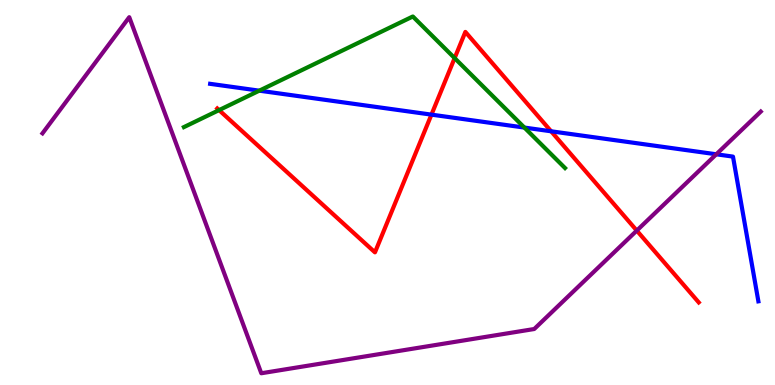[{'lines': ['blue', 'red'], 'intersections': [{'x': 5.57, 'y': 7.02}, {'x': 7.11, 'y': 6.59}]}, {'lines': ['green', 'red'], 'intersections': [{'x': 2.83, 'y': 7.14}, {'x': 5.87, 'y': 8.49}]}, {'lines': ['purple', 'red'], 'intersections': [{'x': 8.22, 'y': 4.01}]}, {'lines': ['blue', 'green'], 'intersections': [{'x': 3.35, 'y': 7.64}, {'x': 6.77, 'y': 6.69}]}, {'lines': ['blue', 'purple'], 'intersections': [{'x': 9.24, 'y': 5.99}]}, {'lines': ['green', 'purple'], 'intersections': []}]